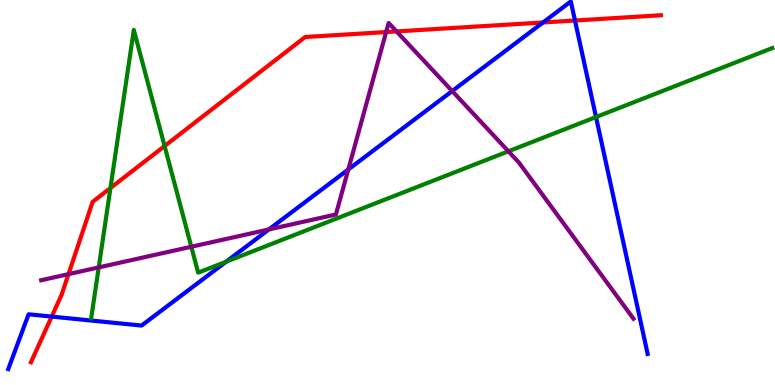[{'lines': ['blue', 'red'], 'intersections': [{'x': 0.667, 'y': 1.78}, {'x': 7.01, 'y': 9.42}, {'x': 7.42, 'y': 9.47}]}, {'lines': ['green', 'red'], 'intersections': [{'x': 1.43, 'y': 5.12}, {'x': 2.12, 'y': 6.21}]}, {'lines': ['purple', 'red'], 'intersections': [{'x': 0.884, 'y': 2.88}, {'x': 4.98, 'y': 9.17}, {'x': 5.12, 'y': 9.18}]}, {'lines': ['blue', 'green'], 'intersections': [{'x': 2.92, 'y': 3.2}, {'x': 7.69, 'y': 6.96}]}, {'lines': ['blue', 'purple'], 'intersections': [{'x': 3.47, 'y': 4.04}, {'x': 4.49, 'y': 5.6}, {'x': 5.83, 'y': 7.64}]}, {'lines': ['green', 'purple'], 'intersections': [{'x': 1.27, 'y': 3.05}, {'x': 2.47, 'y': 3.59}, {'x': 6.56, 'y': 6.07}]}]